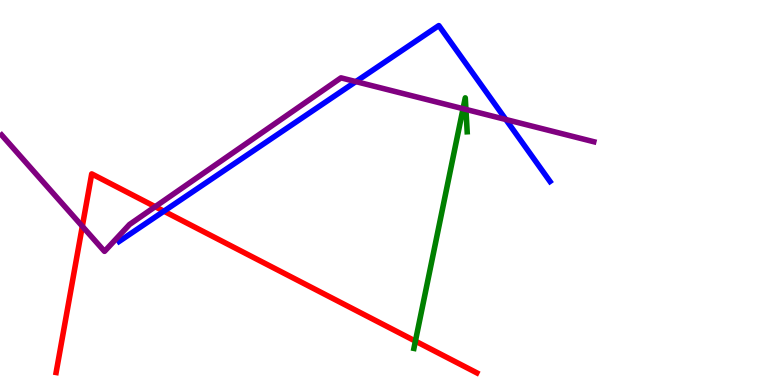[{'lines': ['blue', 'red'], 'intersections': [{'x': 2.11, 'y': 4.51}]}, {'lines': ['green', 'red'], 'intersections': [{'x': 5.36, 'y': 1.14}]}, {'lines': ['purple', 'red'], 'intersections': [{'x': 1.06, 'y': 4.12}, {'x': 2.0, 'y': 4.63}]}, {'lines': ['blue', 'green'], 'intersections': []}, {'lines': ['blue', 'purple'], 'intersections': [{'x': 4.59, 'y': 7.88}, {'x': 6.53, 'y': 6.9}]}, {'lines': ['green', 'purple'], 'intersections': [{'x': 5.97, 'y': 7.18}, {'x': 6.01, 'y': 7.16}]}]